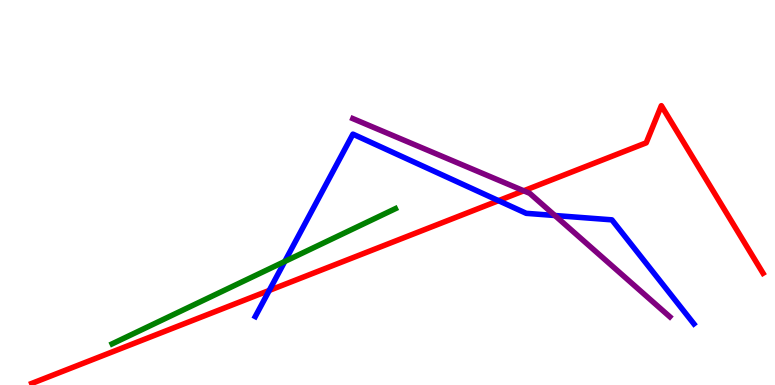[{'lines': ['blue', 'red'], 'intersections': [{'x': 3.47, 'y': 2.46}, {'x': 6.43, 'y': 4.79}]}, {'lines': ['green', 'red'], 'intersections': []}, {'lines': ['purple', 'red'], 'intersections': [{'x': 6.76, 'y': 5.04}]}, {'lines': ['blue', 'green'], 'intersections': [{'x': 3.67, 'y': 3.21}]}, {'lines': ['blue', 'purple'], 'intersections': [{'x': 7.16, 'y': 4.4}]}, {'lines': ['green', 'purple'], 'intersections': []}]